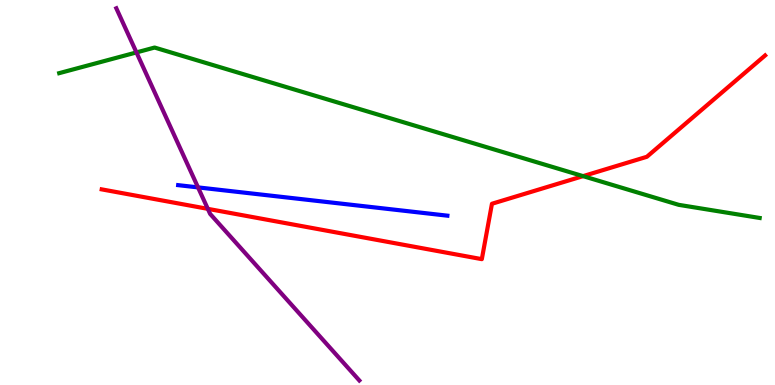[{'lines': ['blue', 'red'], 'intersections': []}, {'lines': ['green', 'red'], 'intersections': [{'x': 7.52, 'y': 5.43}]}, {'lines': ['purple', 'red'], 'intersections': [{'x': 2.68, 'y': 4.58}]}, {'lines': ['blue', 'green'], 'intersections': []}, {'lines': ['blue', 'purple'], 'intersections': [{'x': 2.56, 'y': 5.13}]}, {'lines': ['green', 'purple'], 'intersections': [{'x': 1.76, 'y': 8.64}]}]